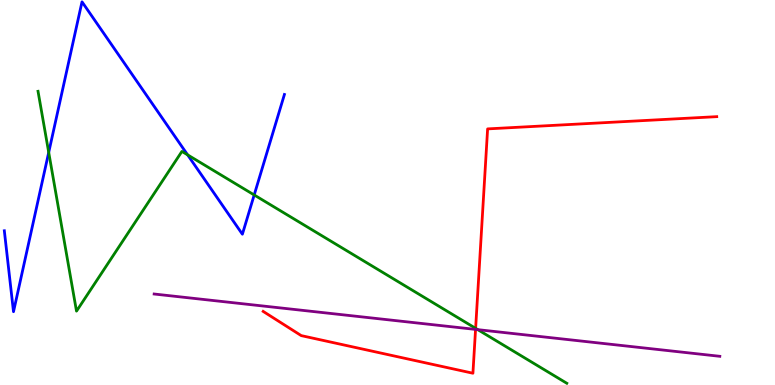[{'lines': ['blue', 'red'], 'intersections': []}, {'lines': ['green', 'red'], 'intersections': [{'x': 6.14, 'y': 1.47}]}, {'lines': ['purple', 'red'], 'intersections': [{'x': 6.14, 'y': 1.44}]}, {'lines': ['blue', 'green'], 'intersections': [{'x': 0.629, 'y': 6.04}, {'x': 2.42, 'y': 5.98}, {'x': 3.28, 'y': 4.94}]}, {'lines': ['blue', 'purple'], 'intersections': []}, {'lines': ['green', 'purple'], 'intersections': [{'x': 6.17, 'y': 1.44}]}]